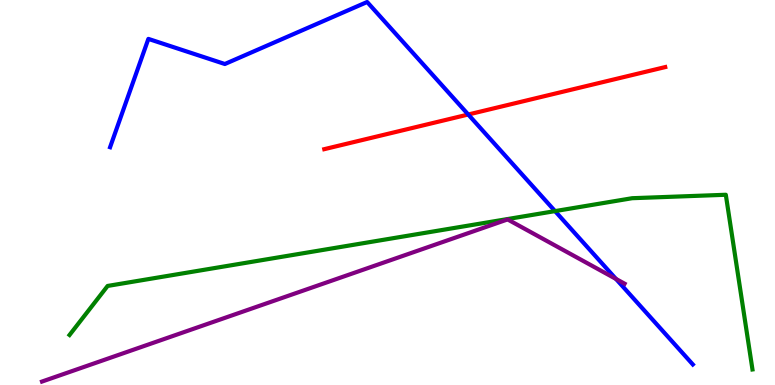[{'lines': ['blue', 'red'], 'intersections': [{'x': 6.04, 'y': 7.03}]}, {'lines': ['green', 'red'], 'intersections': []}, {'lines': ['purple', 'red'], 'intersections': []}, {'lines': ['blue', 'green'], 'intersections': [{'x': 7.16, 'y': 4.52}]}, {'lines': ['blue', 'purple'], 'intersections': [{'x': 7.95, 'y': 2.75}]}, {'lines': ['green', 'purple'], 'intersections': []}]